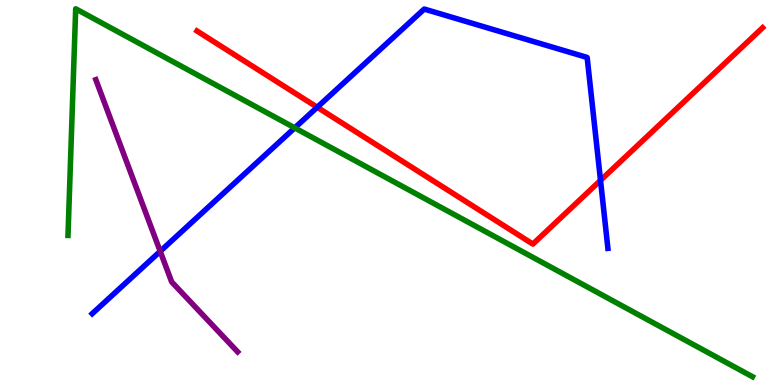[{'lines': ['blue', 'red'], 'intersections': [{'x': 4.09, 'y': 7.21}, {'x': 7.75, 'y': 5.31}]}, {'lines': ['green', 'red'], 'intersections': []}, {'lines': ['purple', 'red'], 'intersections': []}, {'lines': ['blue', 'green'], 'intersections': [{'x': 3.8, 'y': 6.68}]}, {'lines': ['blue', 'purple'], 'intersections': [{'x': 2.07, 'y': 3.47}]}, {'lines': ['green', 'purple'], 'intersections': []}]